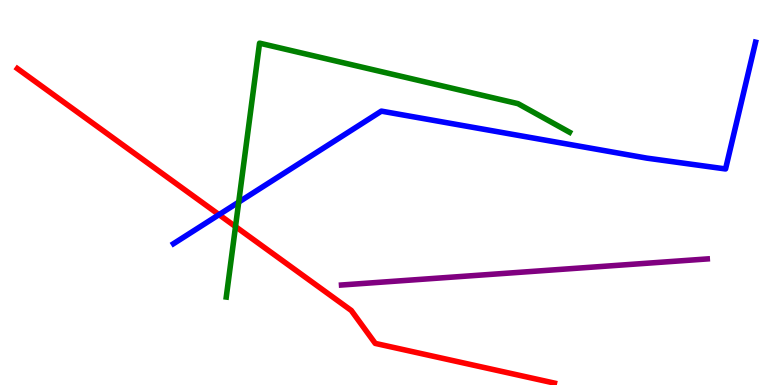[{'lines': ['blue', 'red'], 'intersections': [{'x': 2.83, 'y': 4.42}]}, {'lines': ['green', 'red'], 'intersections': [{'x': 3.04, 'y': 4.11}]}, {'lines': ['purple', 'red'], 'intersections': []}, {'lines': ['blue', 'green'], 'intersections': [{'x': 3.08, 'y': 4.75}]}, {'lines': ['blue', 'purple'], 'intersections': []}, {'lines': ['green', 'purple'], 'intersections': []}]